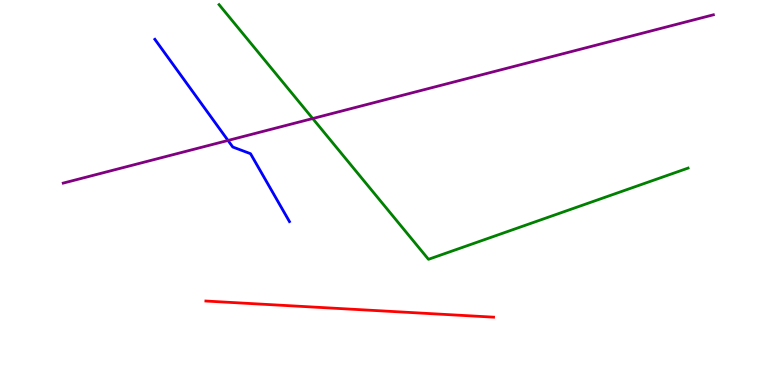[{'lines': ['blue', 'red'], 'intersections': []}, {'lines': ['green', 'red'], 'intersections': []}, {'lines': ['purple', 'red'], 'intersections': []}, {'lines': ['blue', 'green'], 'intersections': []}, {'lines': ['blue', 'purple'], 'intersections': [{'x': 2.94, 'y': 6.35}]}, {'lines': ['green', 'purple'], 'intersections': [{'x': 4.03, 'y': 6.92}]}]